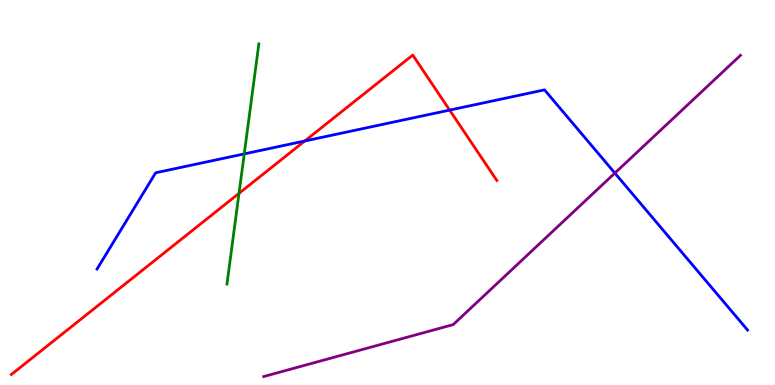[{'lines': ['blue', 'red'], 'intersections': [{'x': 3.93, 'y': 6.34}, {'x': 5.8, 'y': 7.14}]}, {'lines': ['green', 'red'], 'intersections': [{'x': 3.08, 'y': 4.98}]}, {'lines': ['purple', 'red'], 'intersections': []}, {'lines': ['blue', 'green'], 'intersections': [{'x': 3.15, 'y': 6.0}]}, {'lines': ['blue', 'purple'], 'intersections': [{'x': 7.93, 'y': 5.5}]}, {'lines': ['green', 'purple'], 'intersections': []}]